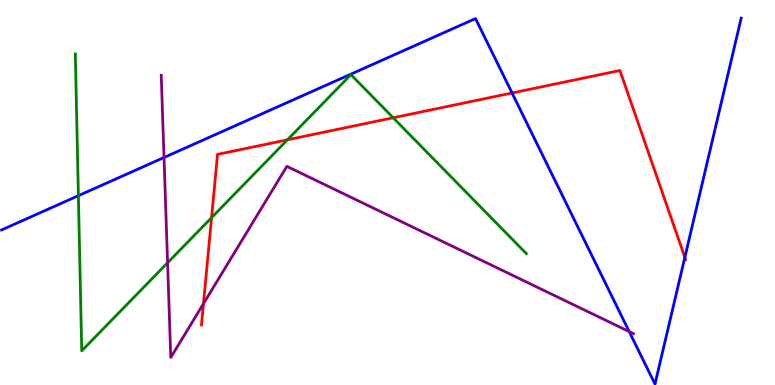[{'lines': ['blue', 'red'], 'intersections': [{'x': 6.61, 'y': 7.58}, {'x': 8.84, 'y': 3.32}]}, {'lines': ['green', 'red'], 'intersections': [{'x': 2.73, 'y': 4.35}, {'x': 3.71, 'y': 6.37}, {'x': 5.07, 'y': 6.94}]}, {'lines': ['purple', 'red'], 'intersections': [{'x': 2.63, 'y': 2.11}]}, {'lines': ['blue', 'green'], 'intersections': [{'x': 1.01, 'y': 4.92}]}, {'lines': ['blue', 'purple'], 'intersections': [{'x': 2.12, 'y': 5.91}, {'x': 8.12, 'y': 1.39}]}, {'lines': ['green', 'purple'], 'intersections': [{'x': 2.16, 'y': 3.17}]}]